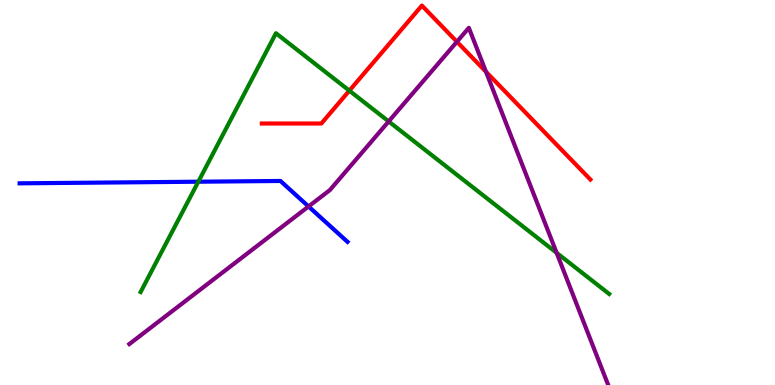[{'lines': ['blue', 'red'], 'intersections': []}, {'lines': ['green', 'red'], 'intersections': [{'x': 4.51, 'y': 7.65}]}, {'lines': ['purple', 'red'], 'intersections': [{'x': 5.9, 'y': 8.92}, {'x': 6.27, 'y': 8.14}]}, {'lines': ['blue', 'green'], 'intersections': [{'x': 2.56, 'y': 5.28}]}, {'lines': ['blue', 'purple'], 'intersections': [{'x': 3.98, 'y': 4.64}]}, {'lines': ['green', 'purple'], 'intersections': [{'x': 5.02, 'y': 6.85}, {'x': 7.18, 'y': 3.43}]}]